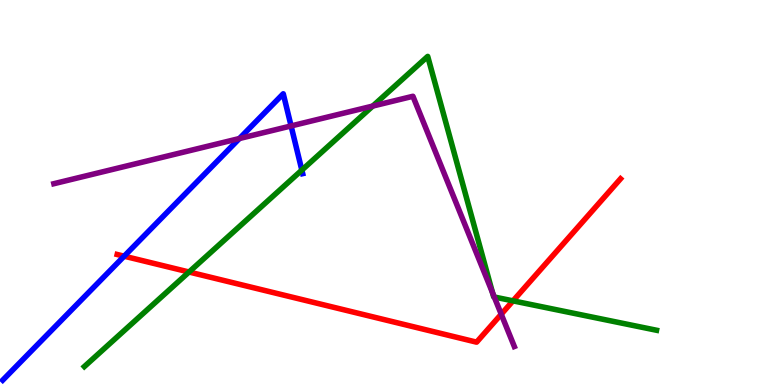[{'lines': ['blue', 'red'], 'intersections': [{'x': 1.6, 'y': 3.35}]}, {'lines': ['green', 'red'], 'intersections': [{'x': 2.44, 'y': 2.93}, {'x': 6.62, 'y': 2.19}]}, {'lines': ['purple', 'red'], 'intersections': [{'x': 6.47, 'y': 1.84}]}, {'lines': ['blue', 'green'], 'intersections': [{'x': 3.89, 'y': 5.58}]}, {'lines': ['blue', 'purple'], 'intersections': [{'x': 3.09, 'y': 6.4}, {'x': 3.76, 'y': 6.73}]}, {'lines': ['green', 'purple'], 'intersections': [{'x': 4.81, 'y': 7.24}, {'x': 6.36, 'y': 2.4}, {'x': 6.38, 'y': 2.29}]}]